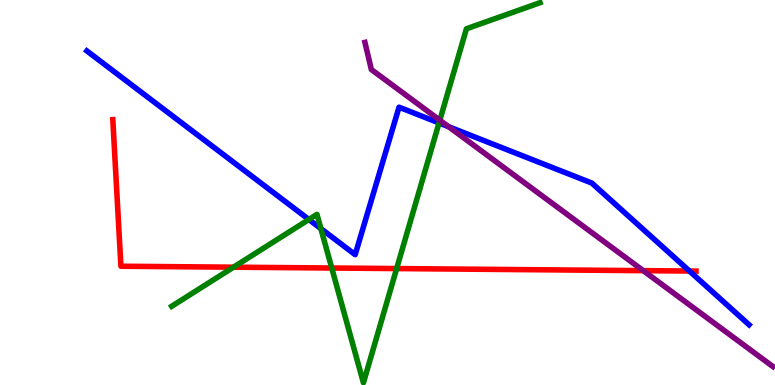[{'lines': ['blue', 'red'], 'intersections': [{'x': 8.9, 'y': 2.96}]}, {'lines': ['green', 'red'], 'intersections': [{'x': 3.01, 'y': 3.06}, {'x': 4.28, 'y': 3.04}, {'x': 5.12, 'y': 3.02}]}, {'lines': ['purple', 'red'], 'intersections': [{'x': 8.3, 'y': 2.97}]}, {'lines': ['blue', 'green'], 'intersections': [{'x': 3.99, 'y': 4.3}, {'x': 4.14, 'y': 4.06}, {'x': 5.66, 'y': 6.81}]}, {'lines': ['blue', 'purple'], 'intersections': [{'x': 5.79, 'y': 6.71}]}, {'lines': ['green', 'purple'], 'intersections': [{'x': 5.68, 'y': 6.88}]}]